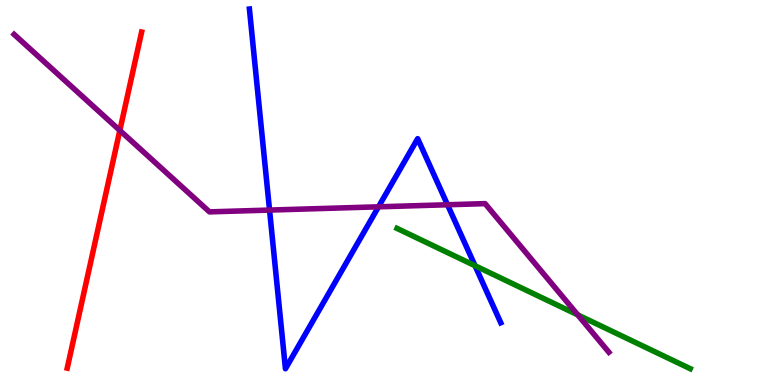[{'lines': ['blue', 'red'], 'intersections': []}, {'lines': ['green', 'red'], 'intersections': []}, {'lines': ['purple', 'red'], 'intersections': [{'x': 1.55, 'y': 6.61}]}, {'lines': ['blue', 'green'], 'intersections': [{'x': 6.13, 'y': 3.1}]}, {'lines': ['blue', 'purple'], 'intersections': [{'x': 3.48, 'y': 4.54}, {'x': 4.88, 'y': 4.63}, {'x': 5.77, 'y': 4.68}]}, {'lines': ['green', 'purple'], 'intersections': [{'x': 7.45, 'y': 1.82}]}]